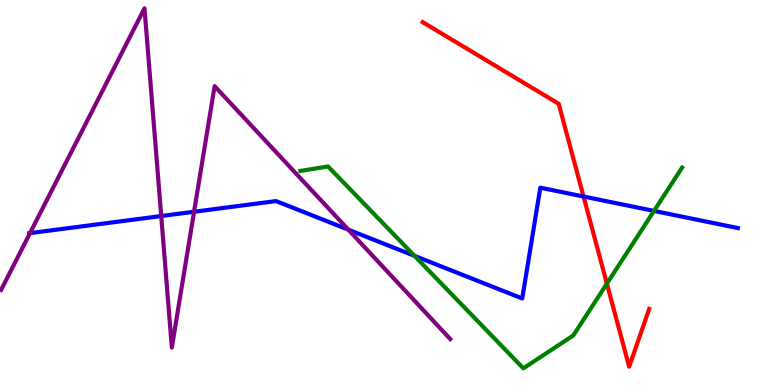[{'lines': ['blue', 'red'], 'intersections': [{'x': 7.53, 'y': 4.9}]}, {'lines': ['green', 'red'], 'intersections': [{'x': 7.83, 'y': 2.63}]}, {'lines': ['purple', 'red'], 'intersections': []}, {'lines': ['blue', 'green'], 'intersections': [{'x': 5.35, 'y': 3.35}, {'x': 8.44, 'y': 4.52}]}, {'lines': ['blue', 'purple'], 'intersections': [{'x': 0.387, 'y': 3.94}, {'x': 2.08, 'y': 4.39}, {'x': 2.5, 'y': 4.5}, {'x': 4.49, 'y': 4.03}]}, {'lines': ['green', 'purple'], 'intersections': []}]